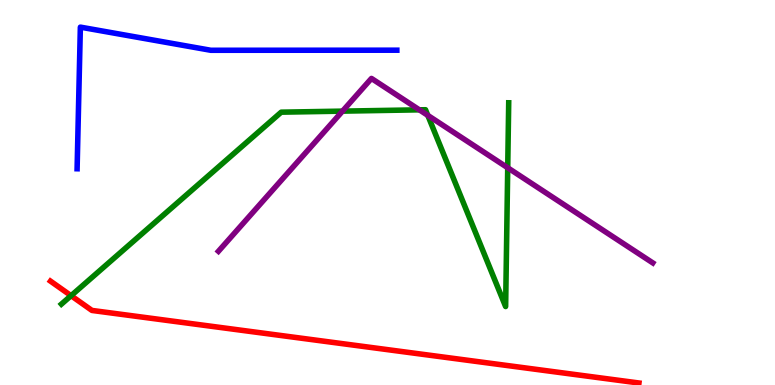[{'lines': ['blue', 'red'], 'intersections': []}, {'lines': ['green', 'red'], 'intersections': [{'x': 0.917, 'y': 2.32}]}, {'lines': ['purple', 'red'], 'intersections': []}, {'lines': ['blue', 'green'], 'intersections': []}, {'lines': ['blue', 'purple'], 'intersections': []}, {'lines': ['green', 'purple'], 'intersections': [{'x': 4.42, 'y': 7.11}, {'x': 5.41, 'y': 7.15}, {'x': 5.52, 'y': 7.0}, {'x': 6.55, 'y': 5.64}]}]